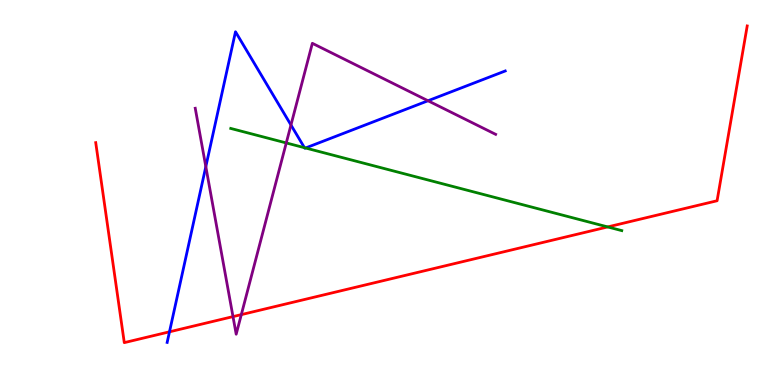[{'lines': ['blue', 'red'], 'intersections': [{'x': 2.19, 'y': 1.38}]}, {'lines': ['green', 'red'], 'intersections': [{'x': 7.84, 'y': 4.11}]}, {'lines': ['purple', 'red'], 'intersections': [{'x': 3.01, 'y': 1.78}, {'x': 3.11, 'y': 1.83}]}, {'lines': ['blue', 'green'], 'intersections': [{'x': 3.93, 'y': 6.16}, {'x': 3.94, 'y': 6.16}]}, {'lines': ['blue', 'purple'], 'intersections': [{'x': 2.66, 'y': 5.67}, {'x': 3.75, 'y': 6.75}, {'x': 5.52, 'y': 7.38}]}, {'lines': ['green', 'purple'], 'intersections': [{'x': 3.69, 'y': 6.29}]}]